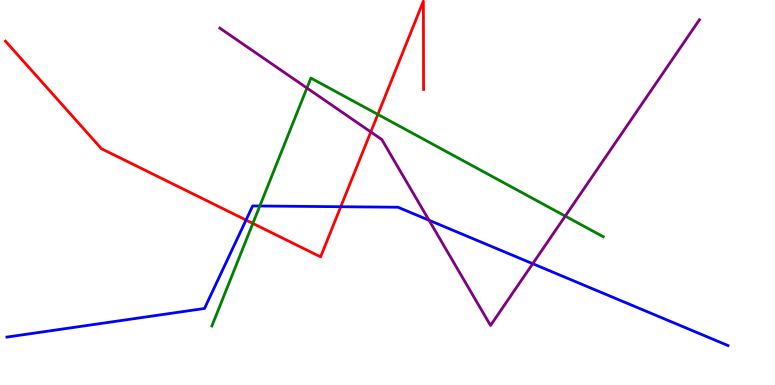[{'lines': ['blue', 'red'], 'intersections': [{'x': 3.17, 'y': 4.28}, {'x': 4.4, 'y': 4.63}]}, {'lines': ['green', 'red'], 'intersections': [{'x': 3.26, 'y': 4.2}, {'x': 4.88, 'y': 7.03}]}, {'lines': ['purple', 'red'], 'intersections': [{'x': 4.78, 'y': 6.57}]}, {'lines': ['blue', 'green'], 'intersections': [{'x': 3.35, 'y': 4.65}]}, {'lines': ['blue', 'purple'], 'intersections': [{'x': 5.54, 'y': 4.28}, {'x': 6.87, 'y': 3.15}]}, {'lines': ['green', 'purple'], 'intersections': [{'x': 3.96, 'y': 7.71}, {'x': 7.29, 'y': 4.39}]}]